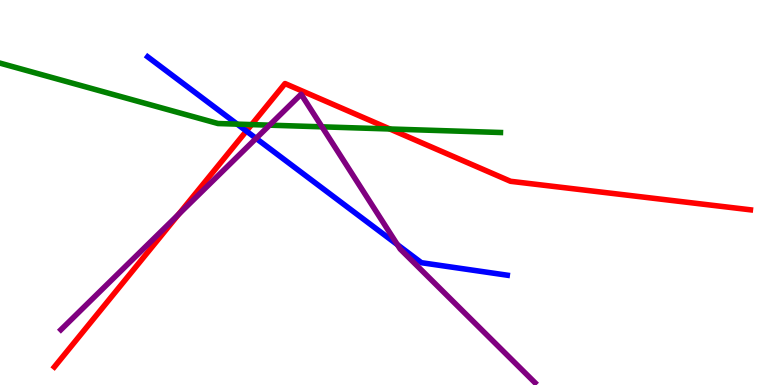[{'lines': ['blue', 'red'], 'intersections': [{'x': 3.18, 'y': 6.6}]}, {'lines': ['green', 'red'], 'intersections': [{'x': 3.25, 'y': 6.76}, {'x': 5.03, 'y': 6.65}]}, {'lines': ['purple', 'red'], 'intersections': [{'x': 2.3, 'y': 4.43}]}, {'lines': ['blue', 'green'], 'intersections': [{'x': 3.06, 'y': 6.78}]}, {'lines': ['blue', 'purple'], 'intersections': [{'x': 3.3, 'y': 6.41}, {'x': 5.13, 'y': 3.65}]}, {'lines': ['green', 'purple'], 'intersections': [{'x': 3.48, 'y': 6.75}, {'x': 4.15, 'y': 6.71}]}]